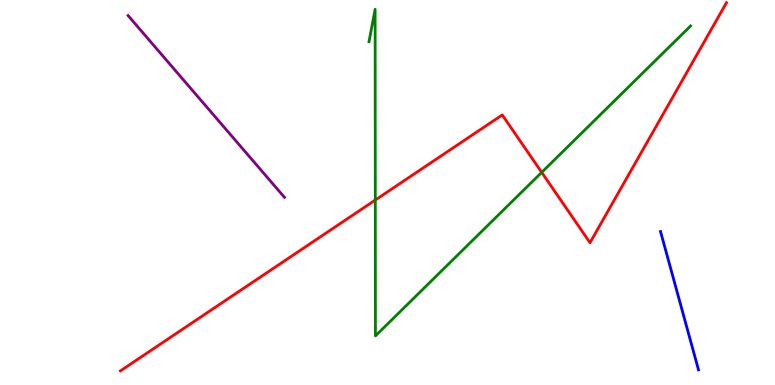[{'lines': ['blue', 'red'], 'intersections': []}, {'lines': ['green', 'red'], 'intersections': [{'x': 4.84, 'y': 4.8}, {'x': 6.99, 'y': 5.52}]}, {'lines': ['purple', 'red'], 'intersections': []}, {'lines': ['blue', 'green'], 'intersections': []}, {'lines': ['blue', 'purple'], 'intersections': []}, {'lines': ['green', 'purple'], 'intersections': []}]